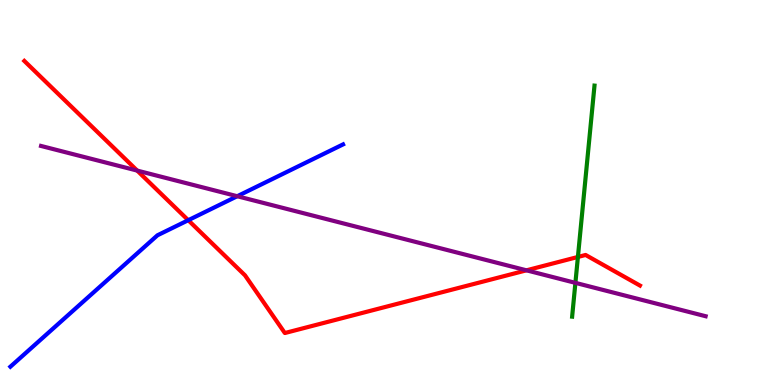[{'lines': ['blue', 'red'], 'intersections': [{'x': 2.43, 'y': 4.28}]}, {'lines': ['green', 'red'], 'intersections': [{'x': 7.46, 'y': 3.33}]}, {'lines': ['purple', 'red'], 'intersections': [{'x': 1.77, 'y': 5.57}, {'x': 6.79, 'y': 2.98}]}, {'lines': ['blue', 'green'], 'intersections': []}, {'lines': ['blue', 'purple'], 'intersections': [{'x': 3.06, 'y': 4.9}]}, {'lines': ['green', 'purple'], 'intersections': [{'x': 7.42, 'y': 2.65}]}]